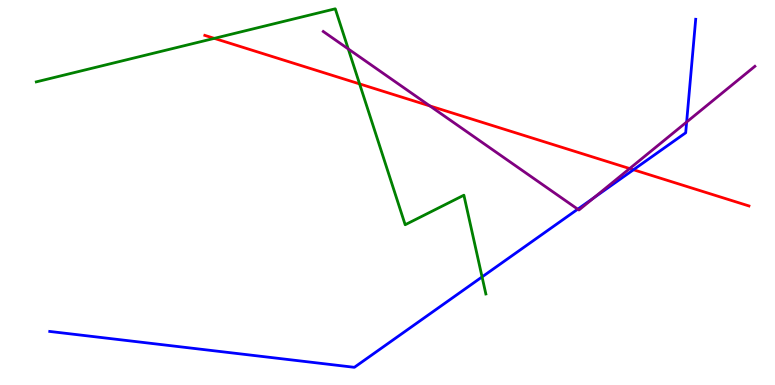[{'lines': ['blue', 'red'], 'intersections': [{'x': 8.17, 'y': 5.59}]}, {'lines': ['green', 'red'], 'intersections': [{'x': 2.77, 'y': 9.0}, {'x': 4.64, 'y': 7.82}]}, {'lines': ['purple', 'red'], 'intersections': [{'x': 5.55, 'y': 7.25}, {'x': 8.12, 'y': 5.62}]}, {'lines': ['blue', 'green'], 'intersections': [{'x': 6.22, 'y': 2.81}]}, {'lines': ['blue', 'purple'], 'intersections': [{'x': 7.45, 'y': 4.57}, {'x': 7.66, 'y': 4.87}, {'x': 8.86, 'y': 6.83}]}, {'lines': ['green', 'purple'], 'intersections': [{'x': 4.49, 'y': 8.73}]}]